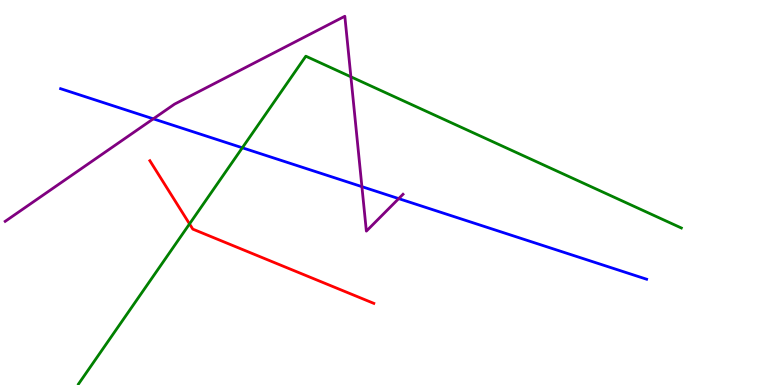[{'lines': ['blue', 'red'], 'intersections': []}, {'lines': ['green', 'red'], 'intersections': [{'x': 2.45, 'y': 4.18}]}, {'lines': ['purple', 'red'], 'intersections': []}, {'lines': ['blue', 'green'], 'intersections': [{'x': 3.13, 'y': 6.16}]}, {'lines': ['blue', 'purple'], 'intersections': [{'x': 1.98, 'y': 6.91}, {'x': 4.67, 'y': 5.15}, {'x': 5.14, 'y': 4.84}]}, {'lines': ['green', 'purple'], 'intersections': [{'x': 4.53, 'y': 8.0}]}]